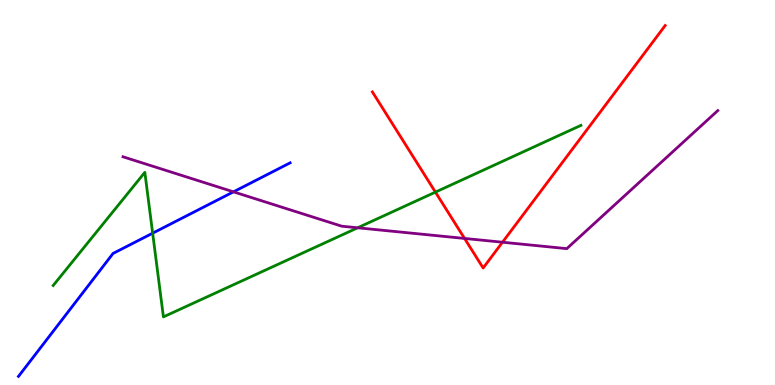[{'lines': ['blue', 'red'], 'intersections': []}, {'lines': ['green', 'red'], 'intersections': [{'x': 5.62, 'y': 5.01}]}, {'lines': ['purple', 'red'], 'intersections': [{'x': 5.99, 'y': 3.81}, {'x': 6.48, 'y': 3.71}]}, {'lines': ['blue', 'green'], 'intersections': [{'x': 1.97, 'y': 3.94}]}, {'lines': ['blue', 'purple'], 'intersections': [{'x': 3.01, 'y': 5.02}]}, {'lines': ['green', 'purple'], 'intersections': [{'x': 4.62, 'y': 4.08}]}]